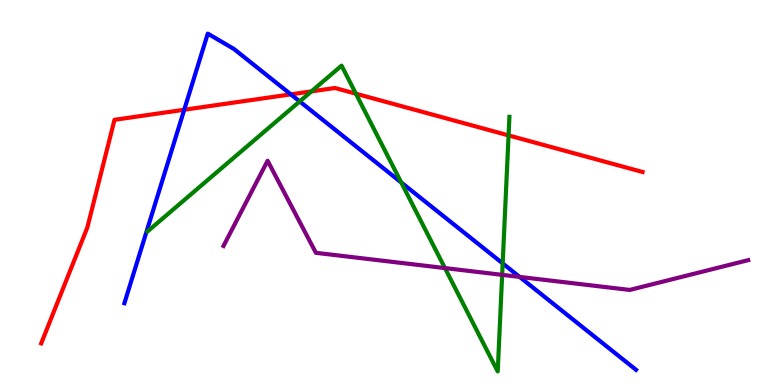[{'lines': ['blue', 'red'], 'intersections': [{'x': 2.38, 'y': 7.15}, {'x': 3.75, 'y': 7.55}]}, {'lines': ['green', 'red'], 'intersections': [{'x': 4.02, 'y': 7.63}, {'x': 4.59, 'y': 7.57}, {'x': 6.56, 'y': 6.48}]}, {'lines': ['purple', 'red'], 'intersections': []}, {'lines': ['blue', 'green'], 'intersections': [{'x': 3.87, 'y': 7.37}, {'x': 5.18, 'y': 5.26}, {'x': 6.49, 'y': 3.16}]}, {'lines': ['blue', 'purple'], 'intersections': [{'x': 6.7, 'y': 2.81}]}, {'lines': ['green', 'purple'], 'intersections': [{'x': 5.74, 'y': 3.04}, {'x': 6.48, 'y': 2.86}]}]